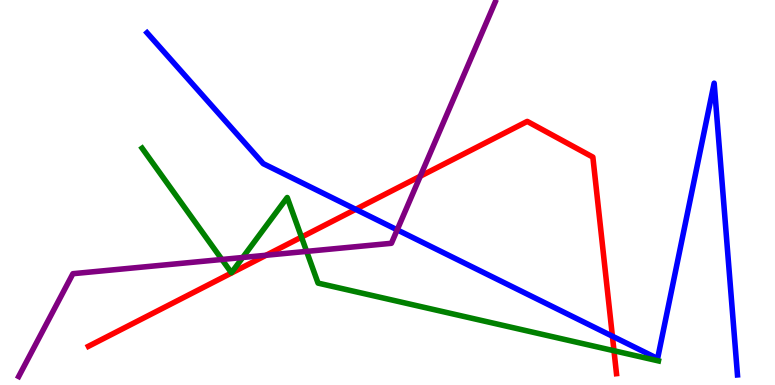[{'lines': ['blue', 'red'], 'intersections': [{'x': 4.59, 'y': 4.56}, {'x': 7.9, 'y': 1.27}]}, {'lines': ['green', 'red'], 'intersections': [{'x': 3.89, 'y': 3.84}, {'x': 7.92, 'y': 0.89}]}, {'lines': ['purple', 'red'], 'intersections': [{'x': 3.43, 'y': 3.37}, {'x': 5.42, 'y': 5.42}]}, {'lines': ['blue', 'green'], 'intersections': []}, {'lines': ['blue', 'purple'], 'intersections': [{'x': 5.13, 'y': 4.03}]}, {'lines': ['green', 'purple'], 'intersections': [{'x': 2.86, 'y': 3.26}, {'x': 3.13, 'y': 3.31}, {'x': 3.96, 'y': 3.47}]}]